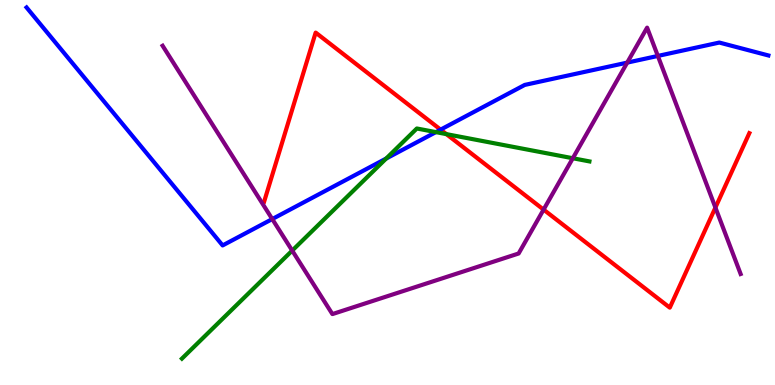[{'lines': ['blue', 'red'], 'intersections': [{'x': 5.69, 'y': 6.63}]}, {'lines': ['green', 'red'], 'intersections': [{'x': 5.76, 'y': 6.52}]}, {'lines': ['purple', 'red'], 'intersections': [{'x': 7.01, 'y': 4.56}, {'x': 9.23, 'y': 4.61}]}, {'lines': ['blue', 'green'], 'intersections': [{'x': 4.98, 'y': 5.88}, {'x': 5.62, 'y': 6.57}]}, {'lines': ['blue', 'purple'], 'intersections': [{'x': 3.51, 'y': 4.31}, {'x': 8.09, 'y': 8.37}, {'x': 8.49, 'y': 8.55}]}, {'lines': ['green', 'purple'], 'intersections': [{'x': 3.77, 'y': 3.49}, {'x': 7.39, 'y': 5.89}]}]